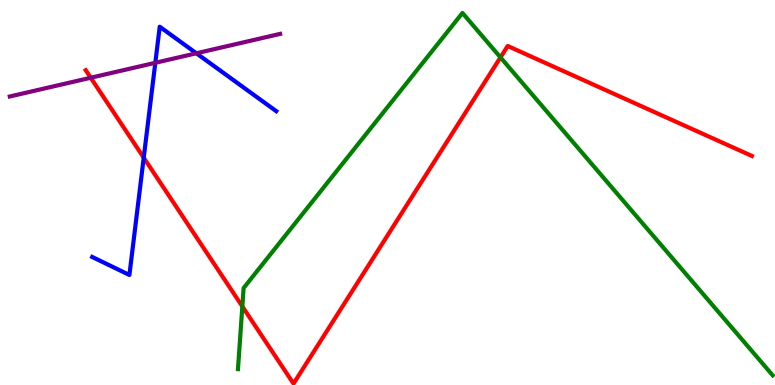[{'lines': ['blue', 'red'], 'intersections': [{'x': 1.85, 'y': 5.9}]}, {'lines': ['green', 'red'], 'intersections': [{'x': 3.13, 'y': 2.04}, {'x': 6.46, 'y': 8.51}]}, {'lines': ['purple', 'red'], 'intersections': [{'x': 1.17, 'y': 7.98}]}, {'lines': ['blue', 'green'], 'intersections': []}, {'lines': ['blue', 'purple'], 'intersections': [{'x': 2.0, 'y': 8.37}, {'x': 2.53, 'y': 8.62}]}, {'lines': ['green', 'purple'], 'intersections': []}]